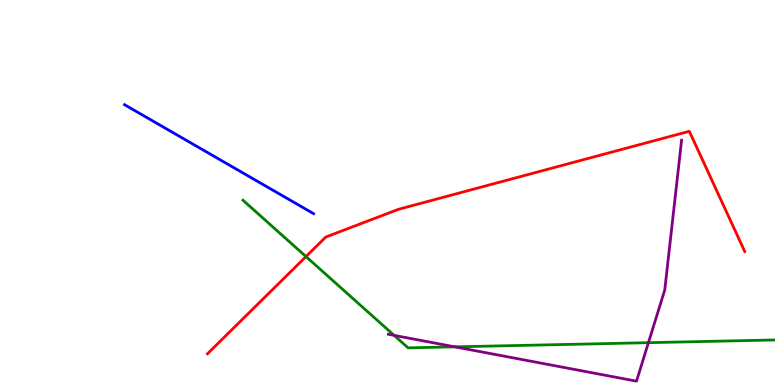[{'lines': ['blue', 'red'], 'intersections': []}, {'lines': ['green', 'red'], 'intersections': [{'x': 3.95, 'y': 3.34}]}, {'lines': ['purple', 'red'], 'intersections': []}, {'lines': ['blue', 'green'], 'intersections': []}, {'lines': ['blue', 'purple'], 'intersections': []}, {'lines': ['green', 'purple'], 'intersections': [{'x': 5.09, 'y': 1.29}, {'x': 5.87, 'y': 0.991}, {'x': 8.37, 'y': 1.1}]}]